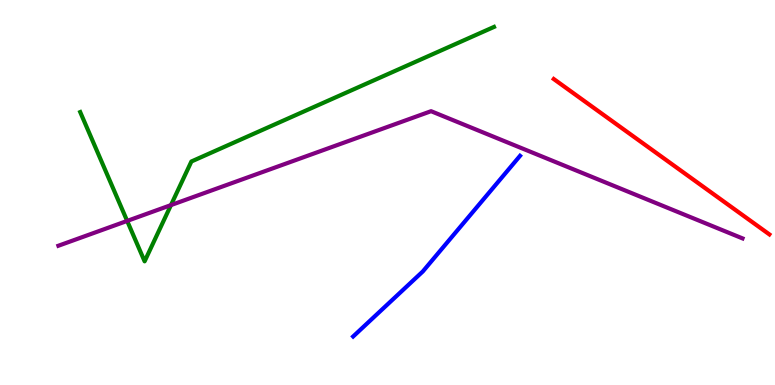[{'lines': ['blue', 'red'], 'intersections': []}, {'lines': ['green', 'red'], 'intersections': []}, {'lines': ['purple', 'red'], 'intersections': []}, {'lines': ['blue', 'green'], 'intersections': []}, {'lines': ['blue', 'purple'], 'intersections': []}, {'lines': ['green', 'purple'], 'intersections': [{'x': 1.64, 'y': 4.26}, {'x': 2.21, 'y': 4.67}]}]